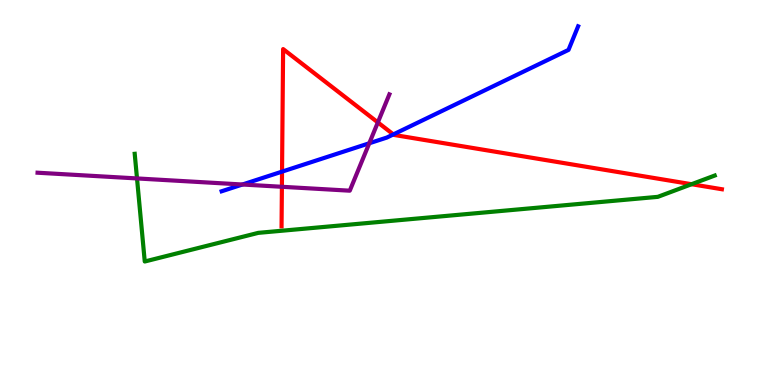[{'lines': ['blue', 'red'], 'intersections': [{'x': 3.64, 'y': 5.54}, {'x': 5.08, 'y': 6.51}]}, {'lines': ['green', 'red'], 'intersections': [{'x': 8.92, 'y': 5.22}]}, {'lines': ['purple', 'red'], 'intersections': [{'x': 3.64, 'y': 5.15}, {'x': 4.88, 'y': 6.82}]}, {'lines': ['blue', 'green'], 'intersections': []}, {'lines': ['blue', 'purple'], 'intersections': [{'x': 3.13, 'y': 5.21}, {'x': 4.76, 'y': 6.28}]}, {'lines': ['green', 'purple'], 'intersections': [{'x': 1.77, 'y': 5.37}]}]